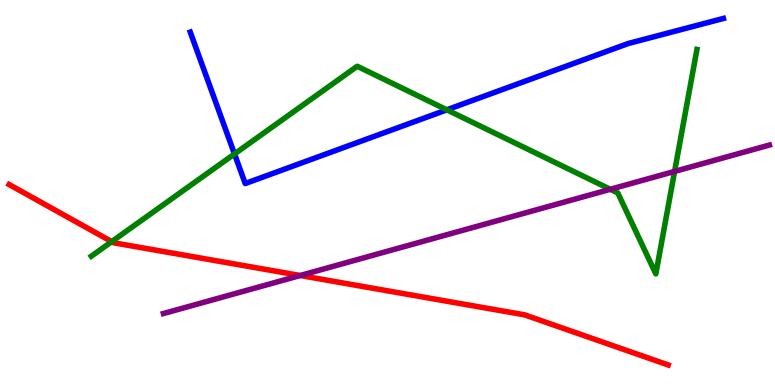[{'lines': ['blue', 'red'], 'intersections': []}, {'lines': ['green', 'red'], 'intersections': [{'x': 1.44, 'y': 3.72}]}, {'lines': ['purple', 'red'], 'intersections': [{'x': 3.87, 'y': 2.84}]}, {'lines': ['blue', 'green'], 'intersections': [{'x': 3.03, 'y': 6.0}, {'x': 5.77, 'y': 7.15}]}, {'lines': ['blue', 'purple'], 'intersections': []}, {'lines': ['green', 'purple'], 'intersections': [{'x': 7.87, 'y': 5.08}, {'x': 8.7, 'y': 5.55}]}]